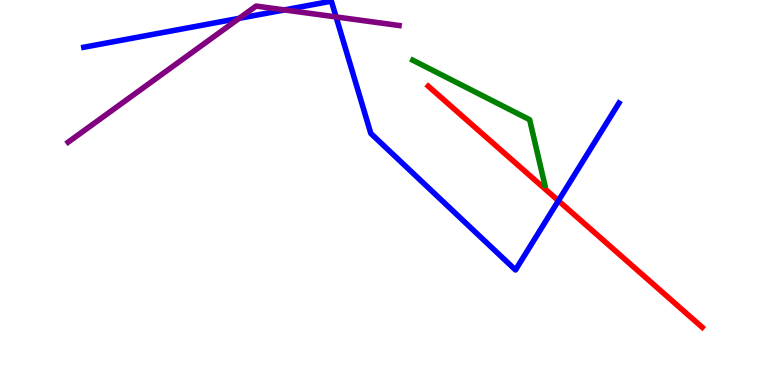[{'lines': ['blue', 'red'], 'intersections': [{'x': 7.21, 'y': 4.79}]}, {'lines': ['green', 'red'], 'intersections': []}, {'lines': ['purple', 'red'], 'intersections': []}, {'lines': ['blue', 'green'], 'intersections': []}, {'lines': ['blue', 'purple'], 'intersections': [{'x': 3.09, 'y': 9.52}, {'x': 3.67, 'y': 9.74}, {'x': 4.34, 'y': 9.56}]}, {'lines': ['green', 'purple'], 'intersections': []}]